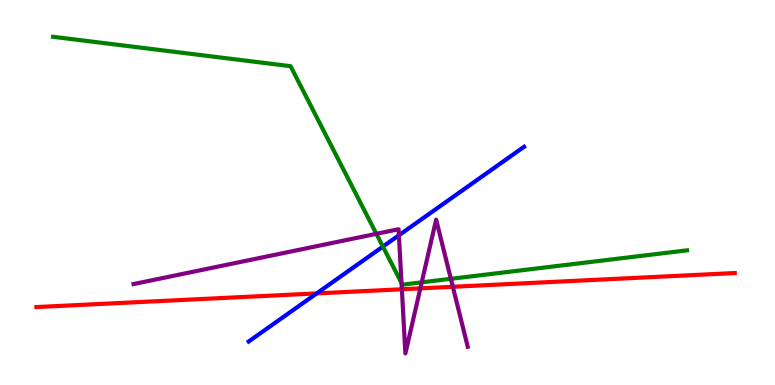[{'lines': ['blue', 'red'], 'intersections': [{'x': 4.09, 'y': 2.38}]}, {'lines': ['green', 'red'], 'intersections': []}, {'lines': ['purple', 'red'], 'intersections': [{'x': 5.19, 'y': 2.49}, {'x': 5.42, 'y': 2.51}, {'x': 5.84, 'y': 2.55}]}, {'lines': ['blue', 'green'], 'intersections': [{'x': 4.94, 'y': 3.6}]}, {'lines': ['blue', 'purple'], 'intersections': [{'x': 5.15, 'y': 3.89}]}, {'lines': ['green', 'purple'], 'intersections': [{'x': 4.86, 'y': 3.93}, {'x': 5.18, 'y': 2.65}, {'x': 5.44, 'y': 2.67}, {'x': 5.82, 'y': 2.76}]}]